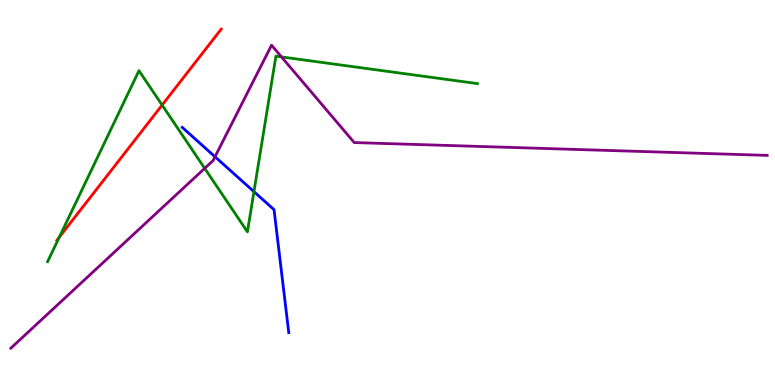[{'lines': ['blue', 'red'], 'intersections': []}, {'lines': ['green', 'red'], 'intersections': [{'x': 0.765, 'y': 3.84}, {'x': 2.09, 'y': 7.27}]}, {'lines': ['purple', 'red'], 'intersections': []}, {'lines': ['blue', 'green'], 'intersections': [{'x': 3.28, 'y': 5.02}]}, {'lines': ['blue', 'purple'], 'intersections': [{'x': 2.77, 'y': 5.93}]}, {'lines': ['green', 'purple'], 'intersections': [{'x': 2.64, 'y': 5.63}, {'x': 3.63, 'y': 8.52}]}]